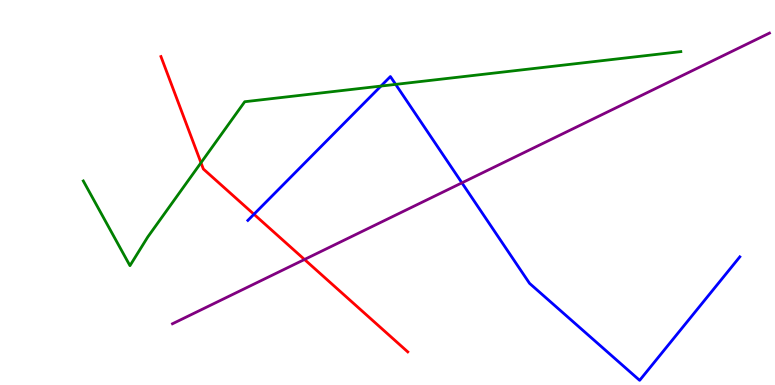[{'lines': ['blue', 'red'], 'intersections': [{'x': 3.28, 'y': 4.43}]}, {'lines': ['green', 'red'], 'intersections': [{'x': 2.59, 'y': 5.77}]}, {'lines': ['purple', 'red'], 'intersections': [{'x': 3.93, 'y': 3.26}]}, {'lines': ['blue', 'green'], 'intersections': [{'x': 4.92, 'y': 7.76}, {'x': 5.11, 'y': 7.81}]}, {'lines': ['blue', 'purple'], 'intersections': [{'x': 5.96, 'y': 5.25}]}, {'lines': ['green', 'purple'], 'intersections': []}]